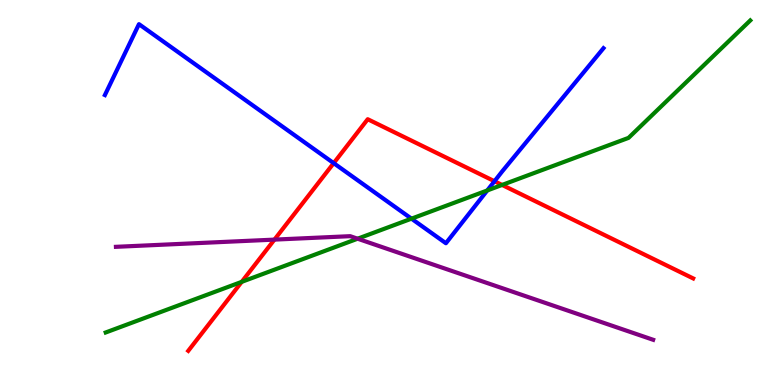[{'lines': ['blue', 'red'], 'intersections': [{'x': 4.31, 'y': 5.76}, {'x': 6.38, 'y': 5.29}]}, {'lines': ['green', 'red'], 'intersections': [{'x': 3.12, 'y': 2.68}, {'x': 6.48, 'y': 5.2}]}, {'lines': ['purple', 'red'], 'intersections': [{'x': 3.54, 'y': 3.78}]}, {'lines': ['blue', 'green'], 'intersections': [{'x': 5.31, 'y': 4.32}, {'x': 6.29, 'y': 5.05}]}, {'lines': ['blue', 'purple'], 'intersections': []}, {'lines': ['green', 'purple'], 'intersections': [{'x': 4.61, 'y': 3.8}]}]